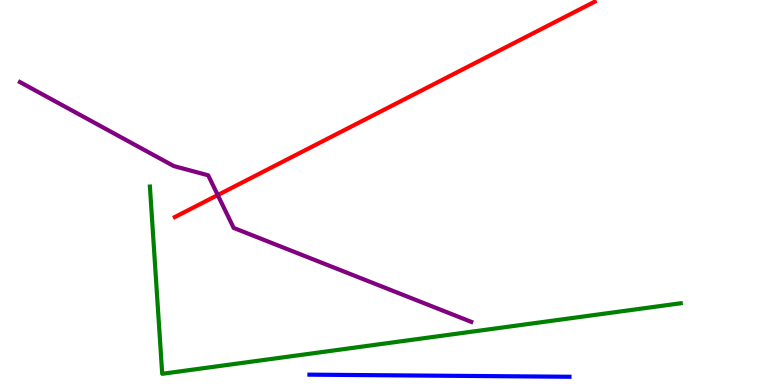[{'lines': ['blue', 'red'], 'intersections': []}, {'lines': ['green', 'red'], 'intersections': []}, {'lines': ['purple', 'red'], 'intersections': [{'x': 2.81, 'y': 4.93}]}, {'lines': ['blue', 'green'], 'intersections': []}, {'lines': ['blue', 'purple'], 'intersections': []}, {'lines': ['green', 'purple'], 'intersections': []}]